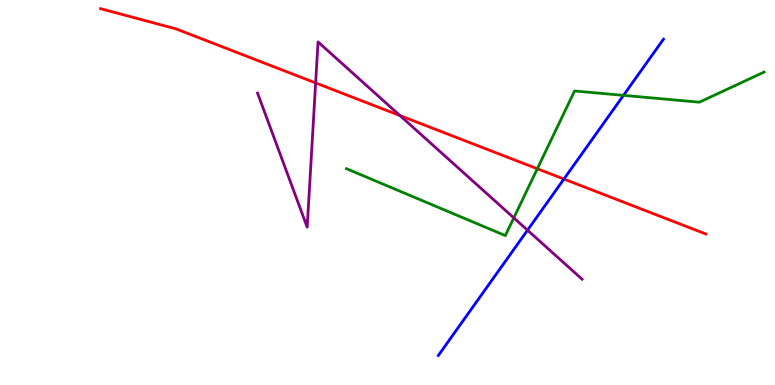[{'lines': ['blue', 'red'], 'intersections': [{'x': 7.28, 'y': 5.35}]}, {'lines': ['green', 'red'], 'intersections': [{'x': 6.93, 'y': 5.62}]}, {'lines': ['purple', 'red'], 'intersections': [{'x': 4.07, 'y': 7.85}, {'x': 5.16, 'y': 7.0}]}, {'lines': ['blue', 'green'], 'intersections': [{'x': 8.04, 'y': 7.52}]}, {'lines': ['blue', 'purple'], 'intersections': [{'x': 6.81, 'y': 4.02}]}, {'lines': ['green', 'purple'], 'intersections': [{'x': 6.63, 'y': 4.34}]}]